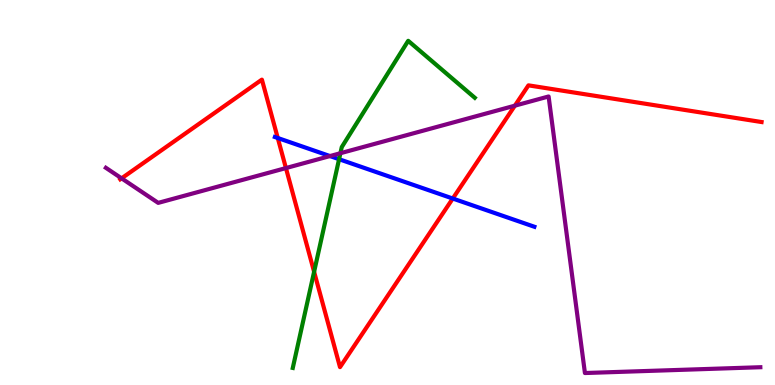[{'lines': ['blue', 'red'], 'intersections': [{'x': 3.58, 'y': 6.42}, {'x': 5.84, 'y': 4.84}]}, {'lines': ['green', 'red'], 'intersections': [{'x': 4.05, 'y': 2.94}]}, {'lines': ['purple', 'red'], 'intersections': [{'x': 1.57, 'y': 5.37}, {'x': 3.69, 'y': 5.63}, {'x': 6.64, 'y': 7.26}]}, {'lines': ['blue', 'green'], 'intersections': [{'x': 4.38, 'y': 5.86}]}, {'lines': ['blue', 'purple'], 'intersections': [{'x': 4.26, 'y': 5.95}]}, {'lines': ['green', 'purple'], 'intersections': [{'x': 4.39, 'y': 6.02}]}]